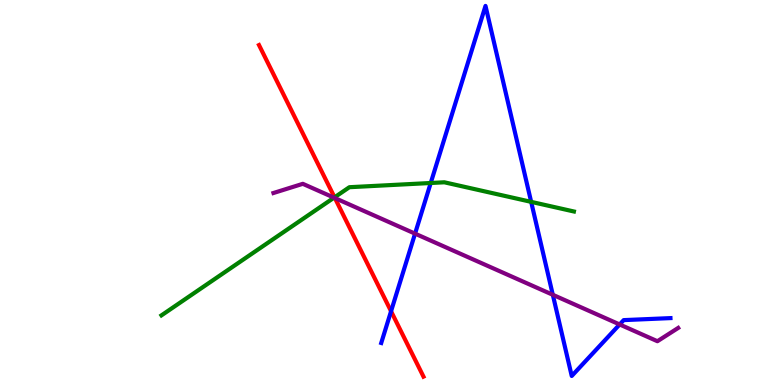[{'lines': ['blue', 'red'], 'intersections': [{'x': 5.05, 'y': 1.92}]}, {'lines': ['green', 'red'], 'intersections': [{'x': 4.32, 'y': 4.87}]}, {'lines': ['purple', 'red'], 'intersections': [{'x': 4.32, 'y': 4.86}]}, {'lines': ['blue', 'green'], 'intersections': [{'x': 5.56, 'y': 5.25}, {'x': 6.85, 'y': 4.76}]}, {'lines': ['blue', 'purple'], 'intersections': [{'x': 5.36, 'y': 3.93}, {'x': 7.13, 'y': 2.34}, {'x': 8.0, 'y': 1.57}]}, {'lines': ['green', 'purple'], 'intersections': [{'x': 4.31, 'y': 4.87}]}]